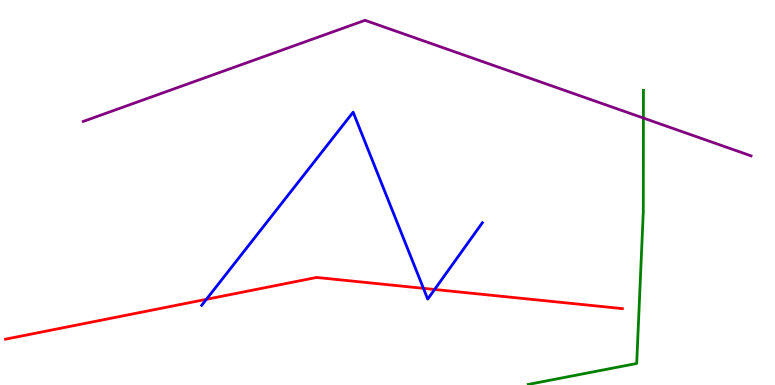[{'lines': ['blue', 'red'], 'intersections': [{'x': 2.66, 'y': 2.23}, {'x': 5.46, 'y': 2.51}, {'x': 5.61, 'y': 2.48}]}, {'lines': ['green', 'red'], 'intersections': []}, {'lines': ['purple', 'red'], 'intersections': []}, {'lines': ['blue', 'green'], 'intersections': []}, {'lines': ['blue', 'purple'], 'intersections': []}, {'lines': ['green', 'purple'], 'intersections': [{'x': 8.3, 'y': 6.93}]}]